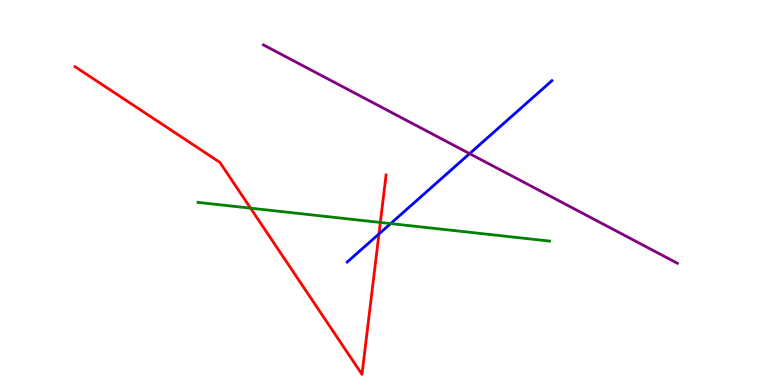[{'lines': ['blue', 'red'], 'intersections': [{'x': 4.89, 'y': 3.92}]}, {'lines': ['green', 'red'], 'intersections': [{'x': 3.23, 'y': 4.59}, {'x': 4.91, 'y': 4.22}]}, {'lines': ['purple', 'red'], 'intersections': []}, {'lines': ['blue', 'green'], 'intersections': [{'x': 5.04, 'y': 4.19}]}, {'lines': ['blue', 'purple'], 'intersections': [{'x': 6.06, 'y': 6.01}]}, {'lines': ['green', 'purple'], 'intersections': []}]